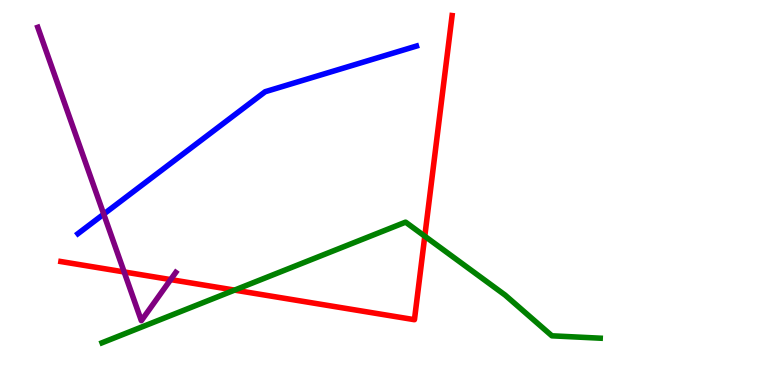[{'lines': ['blue', 'red'], 'intersections': []}, {'lines': ['green', 'red'], 'intersections': [{'x': 3.03, 'y': 2.46}, {'x': 5.48, 'y': 3.86}]}, {'lines': ['purple', 'red'], 'intersections': [{'x': 1.6, 'y': 2.94}, {'x': 2.2, 'y': 2.74}]}, {'lines': ['blue', 'green'], 'intersections': []}, {'lines': ['blue', 'purple'], 'intersections': [{'x': 1.34, 'y': 4.44}]}, {'lines': ['green', 'purple'], 'intersections': []}]